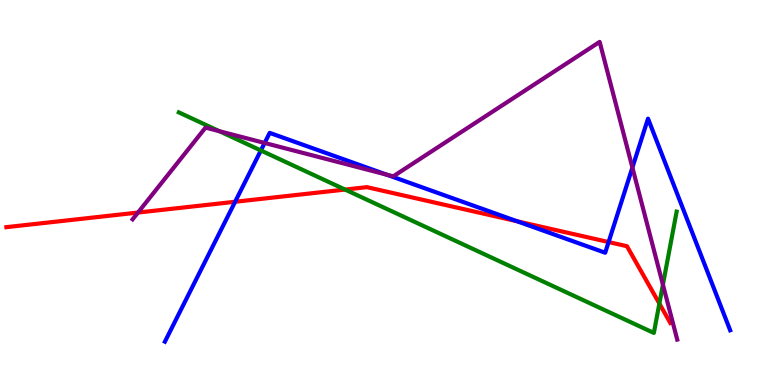[{'lines': ['blue', 'red'], 'intersections': [{'x': 3.03, 'y': 4.76}, {'x': 6.67, 'y': 4.25}, {'x': 7.85, 'y': 3.71}]}, {'lines': ['green', 'red'], 'intersections': [{'x': 4.45, 'y': 5.08}, {'x': 8.51, 'y': 2.11}]}, {'lines': ['purple', 'red'], 'intersections': [{'x': 1.78, 'y': 4.48}]}, {'lines': ['blue', 'green'], 'intersections': [{'x': 3.37, 'y': 6.09}]}, {'lines': ['blue', 'purple'], 'intersections': [{'x': 3.41, 'y': 6.29}, {'x': 4.99, 'y': 5.46}, {'x': 8.16, 'y': 5.65}]}, {'lines': ['green', 'purple'], 'intersections': [{'x': 2.83, 'y': 6.59}, {'x': 8.55, 'y': 2.61}]}]